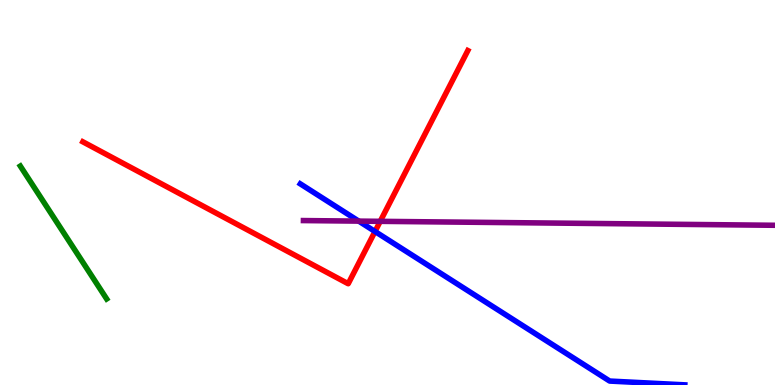[{'lines': ['blue', 'red'], 'intersections': [{'x': 4.84, 'y': 3.99}]}, {'lines': ['green', 'red'], 'intersections': []}, {'lines': ['purple', 'red'], 'intersections': [{'x': 4.91, 'y': 4.25}]}, {'lines': ['blue', 'green'], 'intersections': []}, {'lines': ['blue', 'purple'], 'intersections': [{'x': 4.63, 'y': 4.26}]}, {'lines': ['green', 'purple'], 'intersections': []}]